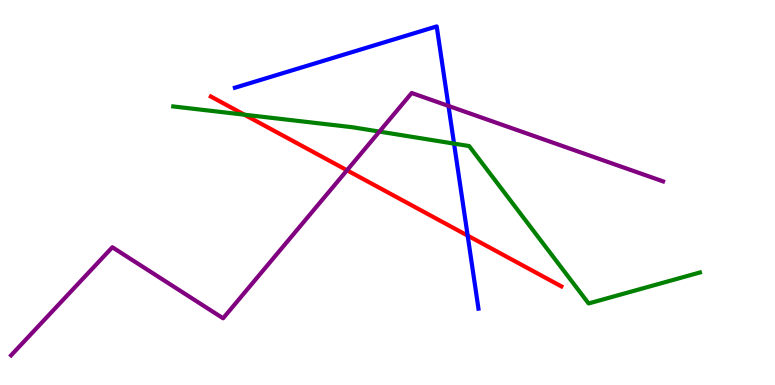[{'lines': ['blue', 'red'], 'intersections': [{'x': 6.03, 'y': 3.88}]}, {'lines': ['green', 'red'], 'intersections': [{'x': 3.15, 'y': 7.02}]}, {'lines': ['purple', 'red'], 'intersections': [{'x': 4.48, 'y': 5.58}]}, {'lines': ['blue', 'green'], 'intersections': [{'x': 5.86, 'y': 6.27}]}, {'lines': ['blue', 'purple'], 'intersections': [{'x': 5.79, 'y': 7.25}]}, {'lines': ['green', 'purple'], 'intersections': [{'x': 4.9, 'y': 6.58}]}]